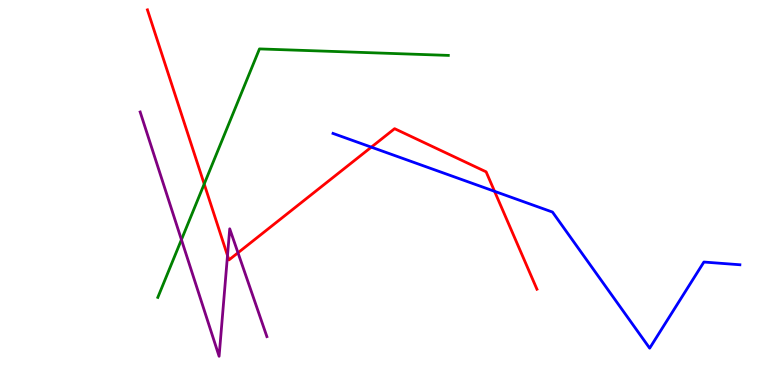[{'lines': ['blue', 'red'], 'intersections': [{'x': 4.79, 'y': 6.18}, {'x': 6.38, 'y': 5.03}]}, {'lines': ['green', 'red'], 'intersections': [{'x': 2.63, 'y': 5.22}]}, {'lines': ['purple', 'red'], 'intersections': [{'x': 2.94, 'y': 3.36}, {'x': 3.07, 'y': 3.43}]}, {'lines': ['blue', 'green'], 'intersections': []}, {'lines': ['blue', 'purple'], 'intersections': []}, {'lines': ['green', 'purple'], 'intersections': [{'x': 2.34, 'y': 3.77}]}]